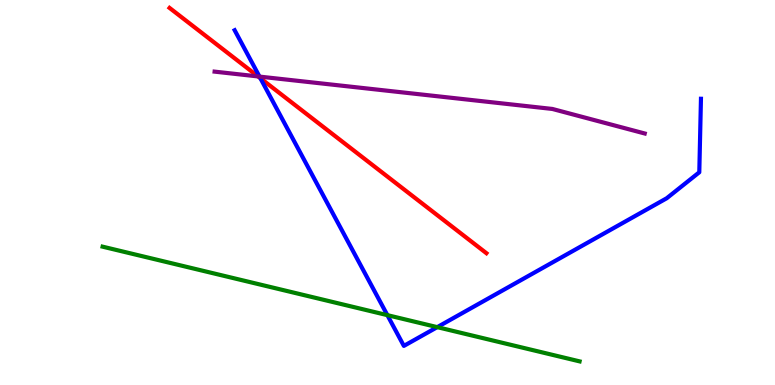[{'lines': ['blue', 'red'], 'intersections': [{'x': 3.36, 'y': 7.97}]}, {'lines': ['green', 'red'], 'intersections': []}, {'lines': ['purple', 'red'], 'intersections': [{'x': 3.33, 'y': 8.01}]}, {'lines': ['blue', 'green'], 'intersections': [{'x': 5.0, 'y': 1.81}, {'x': 5.64, 'y': 1.5}]}, {'lines': ['blue', 'purple'], 'intersections': [{'x': 3.35, 'y': 8.01}]}, {'lines': ['green', 'purple'], 'intersections': []}]